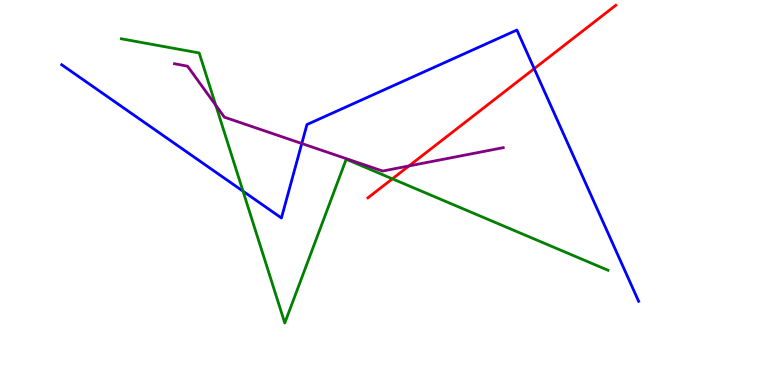[{'lines': ['blue', 'red'], 'intersections': [{'x': 6.89, 'y': 8.22}]}, {'lines': ['green', 'red'], 'intersections': [{'x': 5.06, 'y': 5.36}]}, {'lines': ['purple', 'red'], 'intersections': [{'x': 5.28, 'y': 5.69}]}, {'lines': ['blue', 'green'], 'intersections': [{'x': 3.14, 'y': 5.03}]}, {'lines': ['blue', 'purple'], 'intersections': [{'x': 3.89, 'y': 6.27}]}, {'lines': ['green', 'purple'], 'intersections': [{'x': 2.78, 'y': 7.27}]}]